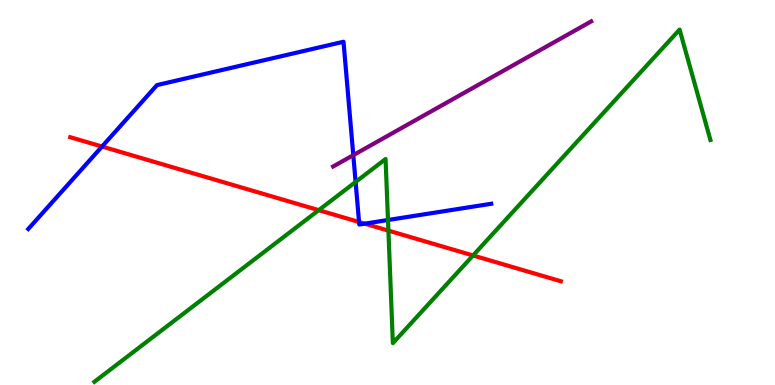[{'lines': ['blue', 'red'], 'intersections': [{'x': 1.32, 'y': 6.19}, {'x': 4.63, 'y': 4.23}, {'x': 4.71, 'y': 4.19}]}, {'lines': ['green', 'red'], 'intersections': [{'x': 4.11, 'y': 4.54}, {'x': 5.01, 'y': 4.01}, {'x': 6.1, 'y': 3.36}]}, {'lines': ['purple', 'red'], 'intersections': []}, {'lines': ['blue', 'green'], 'intersections': [{'x': 4.59, 'y': 5.27}, {'x': 5.01, 'y': 4.29}]}, {'lines': ['blue', 'purple'], 'intersections': [{'x': 4.56, 'y': 5.97}]}, {'lines': ['green', 'purple'], 'intersections': []}]